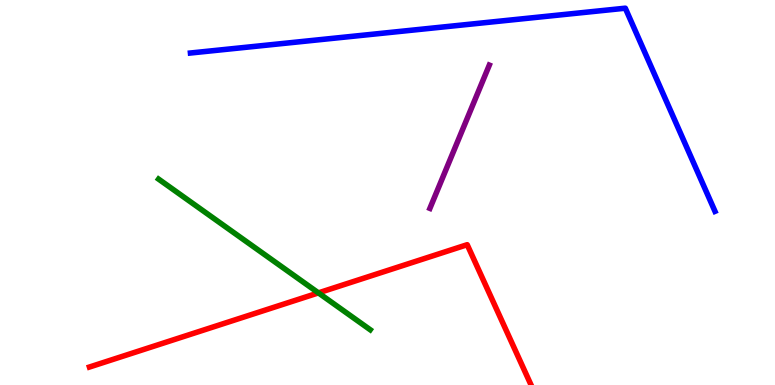[{'lines': ['blue', 'red'], 'intersections': []}, {'lines': ['green', 'red'], 'intersections': [{'x': 4.11, 'y': 2.39}]}, {'lines': ['purple', 'red'], 'intersections': []}, {'lines': ['blue', 'green'], 'intersections': []}, {'lines': ['blue', 'purple'], 'intersections': []}, {'lines': ['green', 'purple'], 'intersections': []}]